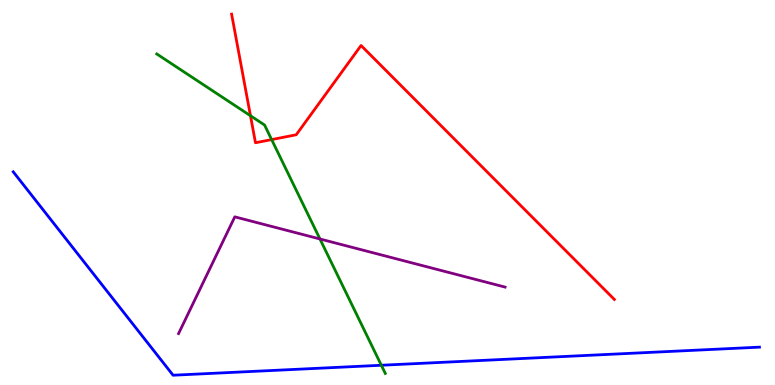[{'lines': ['blue', 'red'], 'intersections': []}, {'lines': ['green', 'red'], 'intersections': [{'x': 3.23, 'y': 6.99}, {'x': 3.5, 'y': 6.37}]}, {'lines': ['purple', 'red'], 'intersections': []}, {'lines': ['blue', 'green'], 'intersections': [{'x': 4.92, 'y': 0.513}]}, {'lines': ['blue', 'purple'], 'intersections': []}, {'lines': ['green', 'purple'], 'intersections': [{'x': 4.13, 'y': 3.79}]}]